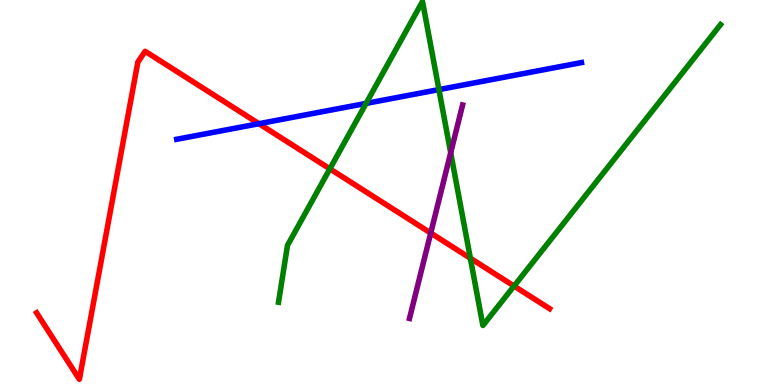[{'lines': ['blue', 'red'], 'intersections': [{'x': 3.34, 'y': 6.79}]}, {'lines': ['green', 'red'], 'intersections': [{'x': 4.26, 'y': 5.61}, {'x': 6.07, 'y': 3.29}, {'x': 6.63, 'y': 2.57}]}, {'lines': ['purple', 'red'], 'intersections': [{'x': 5.56, 'y': 3.95}]}, {'lines': ['blue', 'green'], 'intersections': [{'x': 4.72, 'y': 7.31}, {'x': 5.66, 'y': 7.67}]}, {'lines': ['blue', 'purple'], 'intersections': []}, {'lines': ['green', 'purple'], 'intersections': [{'x': 5.82, 'y': 6.03}]}]